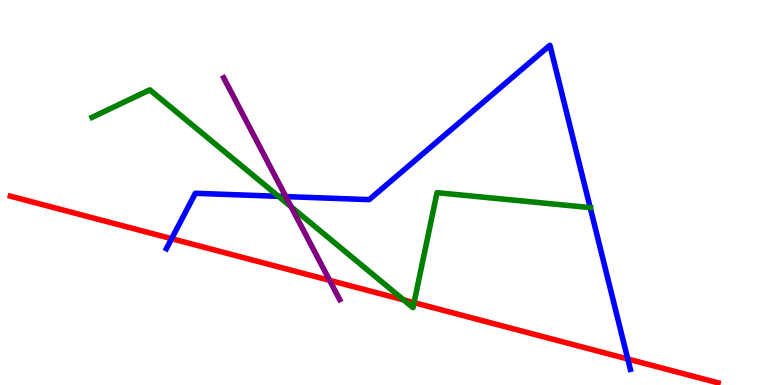[{'lines': ['blue', 'red'], 'intersections': [{'x': 2.21, 'y': 3.8}, {'x': 8.1, 'y': 0.675}]}, {'lines': ['green', 'red'], 'intersections': [{'x': 5.21, 'y': 2.21}, {'x': 5.34, 'y': 2.14}]}, {'lines': ['purple', 'red'], 'intersections': [{'x': 4.25, 'y': 2.72}]}, {'lines': ['blue', 'green'], 'intersections': [{'x': 3.59, 'y': 4.9}, {'x': 7.62, 'y': 4.61}]}, {'lines': ['blue', 'purple'], 'intersections': [{'x': 3.69, 'y': 4.89}]}, {'lines': ['green', 'purple'], 'intersections': [{'x': 3.76, 'y': 4.63}]}]